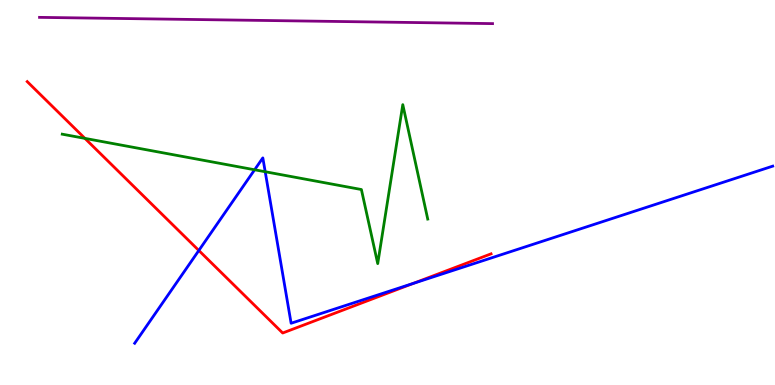[{'lines': ['blue', 'red'], 'intersections': [{'x': 2.57, 'y': 3.49}, {'x': 5.33, 'y': 2.64}]}, {'lines': ['green', 'red'], 'intersections': [{'x': 1.1, 'y': 6.41}]}, {'lines': ['purple', 'red'], 'intersections': []}, {'lines': ['blue', 'green'], 'intersections': [{'x': 3.29, 'y': 5.59}, {'x': 3.42, 'y': 5.54}]}, {'lines': ['blue', 'purple'], 'intersections': []}, {'lines': ['green', 'purple'], 'intersections': []}]